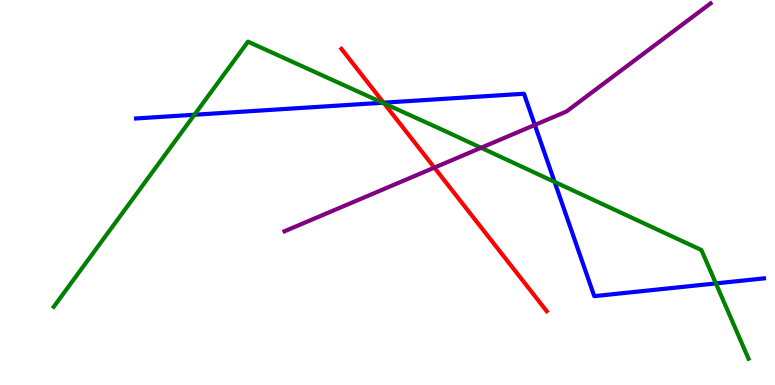[{'lines': ['blue', 'red'], 'intersections': [{'x': 4.95, 'y': 7.33}]}, {'lines': ['green', 'red'], 'intersections': [{'x': 4.96, 'y': 7.31}]}, {'lines': ['purple', 'red'], 'intersections': [{'x': 5.6, 'y': 5.65}]}, {'lines': ['blue', 'green'], 'intersections': [{'x': 2.51, 'y': 7.02}, {'x': 4.94, 'y': 7.33}, {'x': 7.16, 'y': 5.28}, {'x': 9.24, 'y': 2.64}]}, {'lines': ['blue', 'purple'], 'intersections': [{'x': 6.9, 'y': 6.75}]}, {'lines': ['green', 'purple'], 'intersections': [{'x': 6.21, 'y': 6.16}]}]